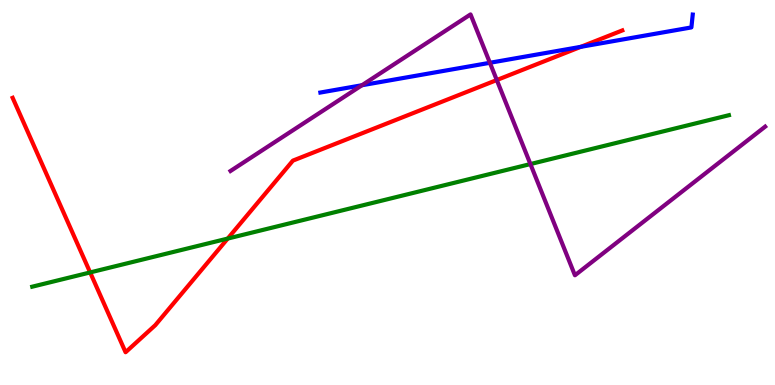[{'lines': ['blue', 'red'], 'intersections': [{'x': 7.49, 'y': 8.78}]}, {'lines': ['green', 'red'], 'intersections': [{'x': 1.16, 'y': 2.92}, {'x': 2.94, 'y': 3.8}]}, {'lines': ['purple', 'red'], 'intersections': [{'x': 6.41, 'y': 7.92}]}, {'lines': ['blue', 'green'], 'intersections': []}, {'lines': ['blue', 'purple'], 'intersections': [{'x': 4.67, 'y': 7.79}, {'x': 6.32, 'y': 8.37}]}, {'lines': ['green', 'purple'], 'intersections': [{'x': 6.84, 'y': 5.74}]}]